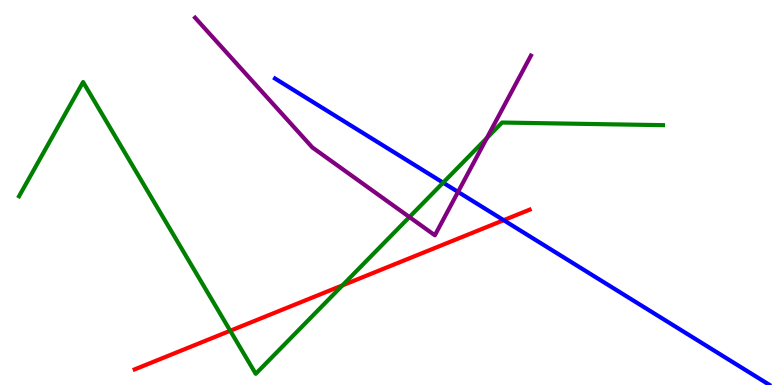[{'lines': ['blue', 'red'], 'intersections': [{'x': 6.5, 'y': 4.28}]}, {'lines': ['green', 'red'], 'intersections': [{'x': 2.97, 'y': 1.41}, {'x': 4.42, 'y': 2.59}]}, {'lines': ['purple', 'red'], 'intersections': []}, {'lines': ['blue', 'green'], 'intersections': [{'x': 5.72, 'y': 5.26}]}, {'lines': ['blue', 'purple'], 'intersections': [{'x': 5.91, 'y': 5.02}]}, {'lines': ['green', 'purple'], 'intersections': [{'x': 5.28, 'y': 4.36}, {'x': 6.28, 'y': 6.41}]}]